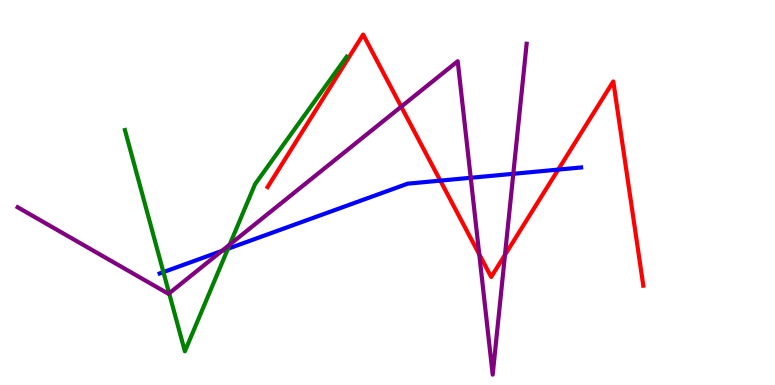[{'lines': ['blue', 'red'], 'intersections': [{'x': 5.68, 'y': 5.31}, {'x': 7.2, 'y': 5.59}]}, {'lines': ['green', 'red'], 'intersections': []}, {'lines': ['purple', 'red'], 'intersections': [{'x': 5.18, 'y': 7.23}, {'x': 6.18, 'y': 3.39}, {'x': 6.52, 'y': 3.38}]}, {'lines': ['blue', 'green'], 'intersections': [{'x': 2.11, 'y': 2.93}, {'x': 2.94, 'y': 3.54}]}, {'lines': ['blue', 'purple'], 'intersections': [{'x': 2.86, 'y': 3.48}, {'x': 6.07, 'y': 5.38}, {'x': 6.62, 'y': 5.49}]}, {'lines': ['green', 'purple'], 'intersections': [{'x': 2.18, 'y': 2.38}, {'x': 2.96, 'y': 3.65}]}]